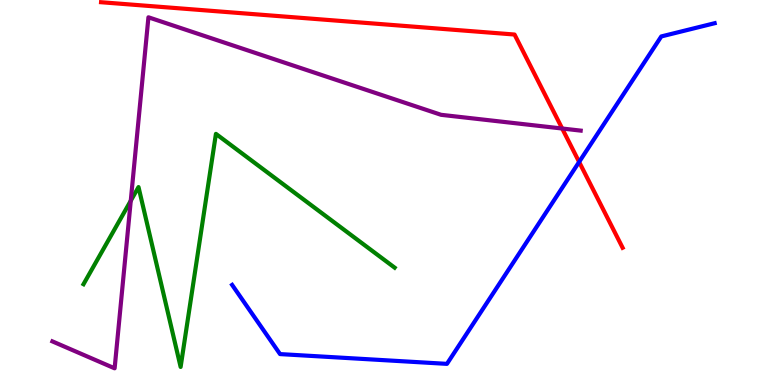[{'lines': ['blue', 'red'], 'intersections': [{'x': 7.47, 'y': 5.79}]}, {'lines': ['green', 'red'], 'intersections': []}, {'lines': ['purple', 'red'], 'intersections': [{'x': 7.25, 'y': 6.66}]}, {'lines': ['blue', 'green'], 'intersections': []}, {'lines': ['blue', 'purple'], 'intersections': []}, {'lines': ['green', 'purple'], 'intersections': [{'x': 1.69, 'y': 4.79}]}]